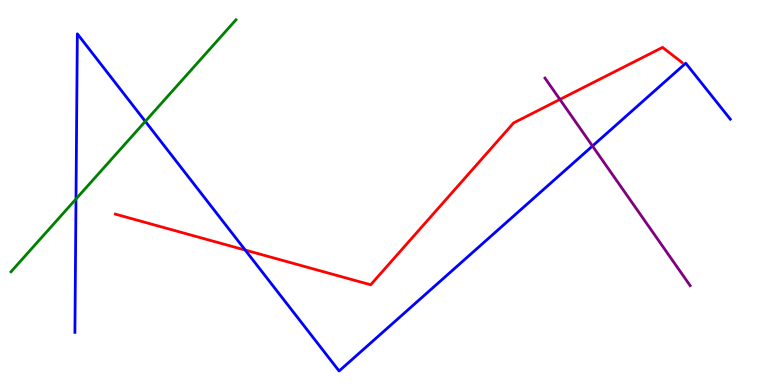[{'lines': ['blue', 'red'], 'intersections': [{'x': 3.16, 'y': 3.5}]}, {'lines': ['green', 'red'], 'intersections': []}, {'lines': ['purple', 'red'], 'intersections': [{'x': 7.22, 'y': 7.42}]}, {'lines': ['blue', 'green'], 'intersections': [{'x': 0.981, 'y': 4.83}, {'x': 1.87, 'y': 6.85}]}, {'lines': ['blue', 'purple'], 'intersections': [{'x': 7.65, 'y': 6.21}]}, {'lines': ['green', 'purple'], 'intersections': []}]